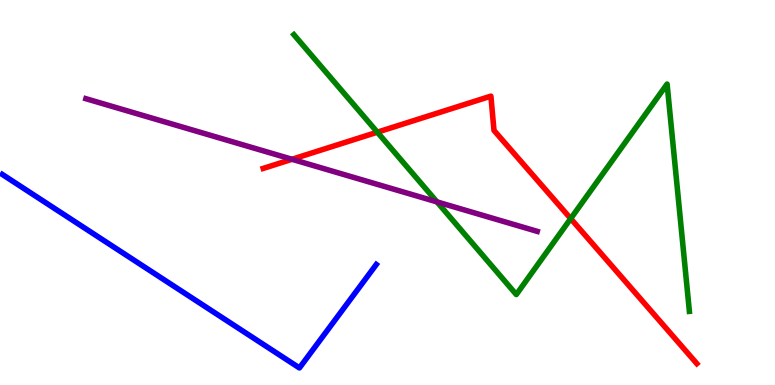[{'lines': ['blue', 'red'], 'intersections': []}, {'lines': ['green', 'red'], 'intersections': [{'x': 4.87, 'y': 6.57}, {'x': 7.36, 'y': 4.32}]}, {'lines': ['purple', 'red'], 'intersections': [{'x': 3.77, 'y': 5.86}]}, {'lines': ['blue', 'green'], 'intersections': []}, {'lines': ['blue', 'purple'], 'intersections': []}, {'lines': ['green', 'purple'], 'intersections': [{'x': 5.64, 'y': 4.76}]}]